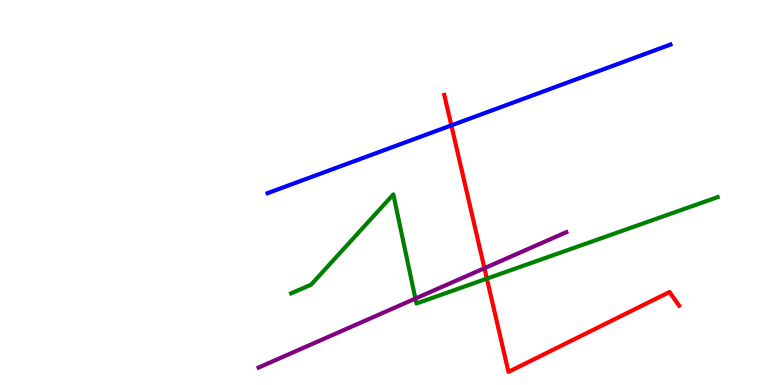[{'lines': ['blue', 'red'], 'intersections': [{'x': 5.82, 'y': 6.74}]}, {'lines': ['green', 'red'], 'intersections': [{'x': 6.28, 'y': 2.76}]}, {'lines': ['purple', 'red'], 'intersections': [{'x': 6.25, 'y': 3.03}]}, {'lines': ['blue', 'green'], 'intersections': []}, {'lines': ['blue', 'purple'], 'intersections': []}, {'lines': ['green', 'purple'], 'intersections': [{'x': 5.36, 'y': 2.24}]}]